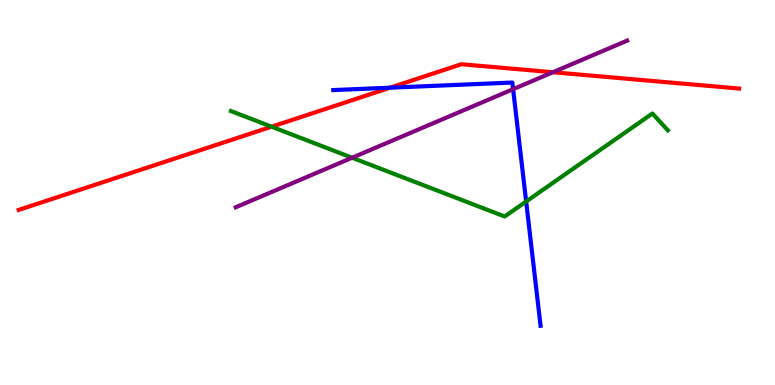[{'lines': ['blue', 'red'], 'intersections': [{'x': 5.03, 'y': 7.72}]}, {'lines': ['green', 'red'], 'intersections': [{'x': 3.5, 'y': 6.71}]}, {'lines': ['purple', 'red'], 'intersections': [{'x': 7.13, 'y': 8.12}]}, {'lines': ['blue', 'green'], 'intersections': [{'x': 6.79, 'y': 4.77}]}, {'lines': ['blue', 'purple'], 'intersections': [{'x': 6.62, 'y': 7.68}]}, {'lines': ['green', 'purple'], 'intersections': [{'x': 4.54, 'y': 5.9}]}]